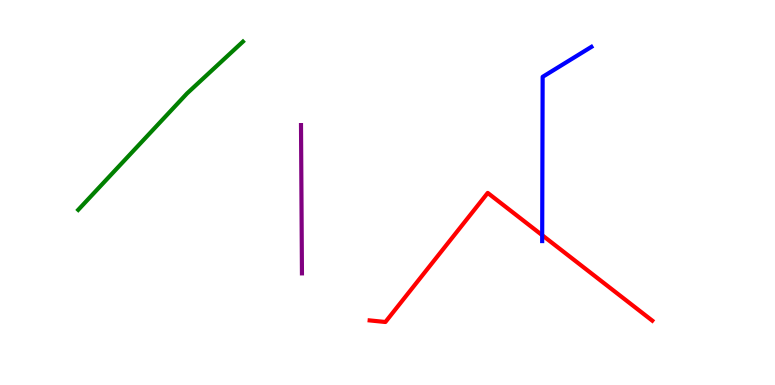[{'lines': ['blue', 'red'], 'intersections': [{'x': 7.0, 'y': 3.89}]}, {'lines': ['green', 'red'], 'intersections': []}, {'lines': ['purple', 'red'], 'intersections': []}, {'lines': ['blue', 'green'], 'intersections': []}, {'lines': ['blue', 'purple'], 'intersections': []}, {'lines': ['green', 'purple'], 'intersections': []}]